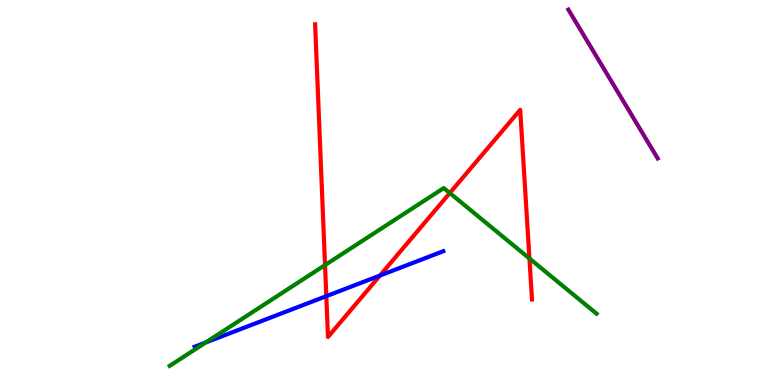[{'lines': ['blue', 'red'], 'intersections': [{'x': 4.21, 'y': 2.31}, {'x': 4.9, 'y': 2.84}]}, {'lines': ['green', 'red'], 'intersections': [{'x': 4.19, 'y': 3.11}, {'x': 5.8, 'y': 4.99}, {'x': 6.83, 'y': 3.29}]}, {'lines': ['purple', 'red'], 'intersections': []}, {'lines': ['blue', 'green'], 'intersections': [{'x': 2.65, 'y': 1.1}]}, {'lines': ['blue', 'purple'], 'intersections': []}, {'lines': ['green', 'purple'], 'intersections': []}]